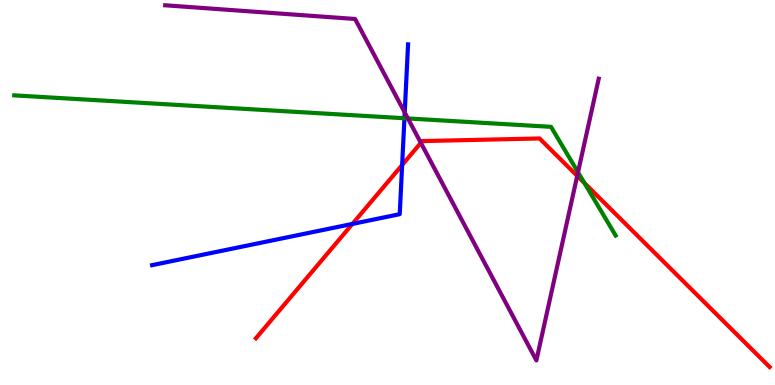[{'lines': ['blue', 'red'], 'intersections': [{'x': 4.55, 'y': 4.18}, {'x': 5.19, 'y': 5.71}]}, {'lines': ['green', 'red'], 'intersections': [{'x': 7.54, 'y': 5.25}]}, {'lines': ['purple', 'red'], 'intersections': [{'x': 5.43, 'y': 6.29}, {'x': 7.45, 'y': 5.43}]}, {'lines': ['blue', 'green'], 'intersections': [{'x': 5.22, 'y': 6.93}]}, {'lines': ['blue', 'purple'], 'intersections': [{'x': 5.22, 'y': 7.08}]}, {'lines': ['green', 'purple'], 'intersections': [{'x': 5.26, 'y': 6.92}, {'x': 7.46, 'y': 5.53}]}]